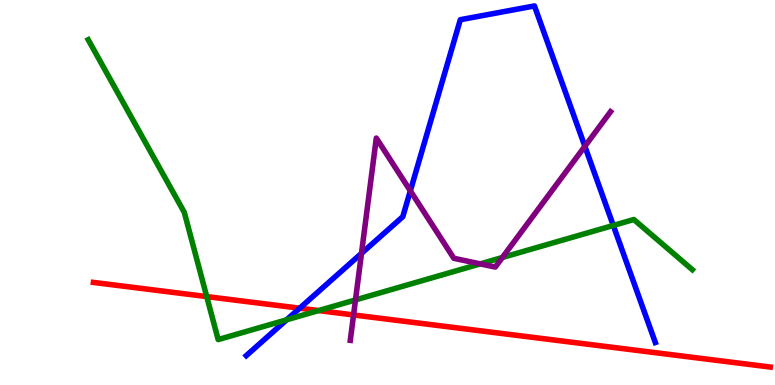[{'lines': ['blue', 'red'], 'intersections': [{'x': 3.87, 'y': 1.99}]}, {'lines': ['green', 'red'], 'intersections': [{'x': 2.67, 'y': 2.3}, {'x': 4.11, 'y': 1.93}]}, {'lines': ['purple', 'red'], 'intersections': [{'x': 4.56, 'y': 1.82}]}, {'lines': ['blue', 'green'], 'intersections': [{'x': 3.7, 'y': 1.69}, {'x': 7.91, 'y': 4.14}]}, {'lines': ['blue', 'purple'], 'intersections': [{'x': 4.66, 'y': 3.42}, {'x': 5.29, 'y': 5.04}, {'x': 7.55, 'y': 6.2}]}, {'lines': ['green', 'purple'], 'intersections': [{'x': 4.59, 'y': 2.21}, {'x': 6.2, 'y': 3.15}, {'x': 6.48, 'y': 3.31}]}]